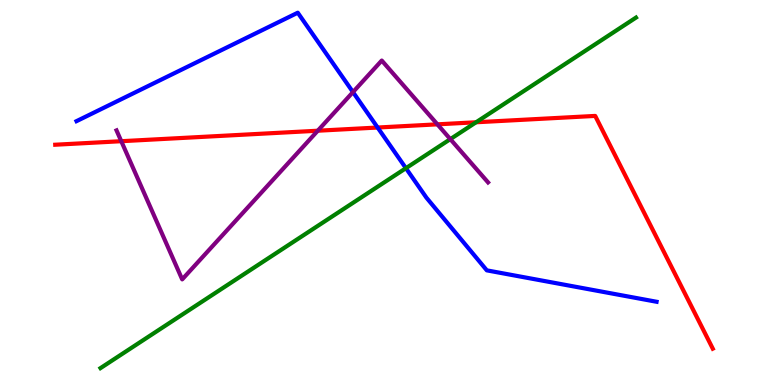[{'lines': ['blue', 'red'], 'intersections': [{'x': 4.87, 'y': 6.69}]}, {'lines': ['green', 'red'], 'intersections': [{'x': 6.14, 'y': 6.82}]}, {'lines': ['purple', 'red'], 'intersections': [{'x': 1.56, 'y': 6.33}, {'x': 4.1, 'y': 6.6}, {'x': 5.64, 'y': 6.77}]}, {'lines': ['blue', 'green'], 'intersections': [{'x': 5.24, 'y': 5.63}]}, {'lines': ['blue', 'purple'], 'intersections': [{'x': 4.55, 'y': 7.61}]}, {'lines': ['green', 'purple'], 'intersections': [{'x': 5.81, 'y': 6.39}]}]